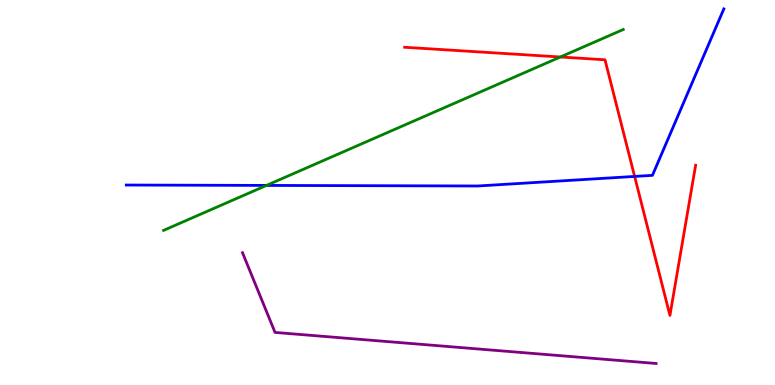[{'lines': ['blue', 'red'], 'intersections': [{'x': 8.19, 'y': 5.42}]}, {'lines': ['green', 'red'], 'intersections': [{'x': 7.23, 'y': 8.52}]}, {'lines': ['purple', 'red'], 'intersections': []}, {'lines': ['blue', 'green'], 'intersections': [{'x': 3.44, 'y': 5.18}]}, {'lines': ['blue', 'purple'], 'intersections': []}, {'lines': ['green', 'purple'], 'intersections': []}]